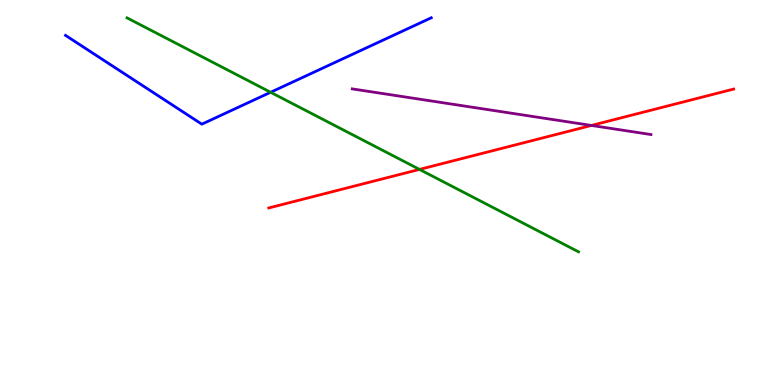[{'lines': ['blue', 'red'], 'intersections': []}, {'lines': ['green', 'red'], 'intersections': [{'x': 5.41, 'y': 5.6}]}, {'lines': ['purple', 'red'], 'intersections': [{'x': 7.63, 'y': 6.74}]}, {'lines': ['blue', 'green'], 'intersections': [{'x': 3.49, 'y': 7.6}]}, {'lines': ['blue', 'purple'], 'intersections': []}, {'lines': ['green', 'purple'], 'intersections': []}]